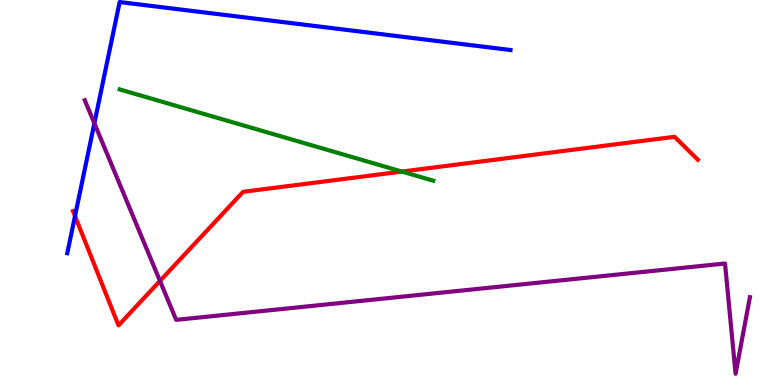[{'lines': ['blue', 'red'], 'intersections': [{'x': 0.968, 'y': 4.39}]}, {'lines': ['green', 'red'], 'intersections': [{'x': 5.19, 'y': 5.54}]}, {'lines': ['purple', 'red'], 'intersections': [{'x': 2.06, 'y': 2.7}]}, {'lines': ['blue', 'green'], 'intersections': []}, {'lines': ['blue', 'purple'], 'intersections': [{'x': 1.22, 'y': 6.8}]}, {'lines': ['green', 'purple'], 'intersections': []}]